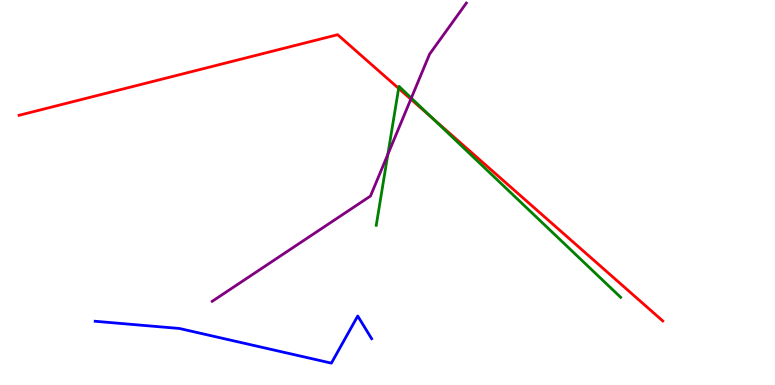[{'lines': ['blue', 'red'], 'intersections': []}, {'lines': ['green', 'red'], 'intersections': [{'x': 5.14, 'y': 7.7}, {'x': 5.58, 'y': 6.94}]}, {'lines': ['purple', 'red'], 'intersections': [{'x': 5.3, 'y': 7.42}]}, {'lines': ['blue', 'green'], 'intersections': []}, {'lines': ['blue', 'purple'], 'intersections': []}, {'lines': ['green', 'purple'], 'intersections': [{'x': 5.0, 'y': 5.99}, {'x': 5.31, 'y': 7.45}]}]